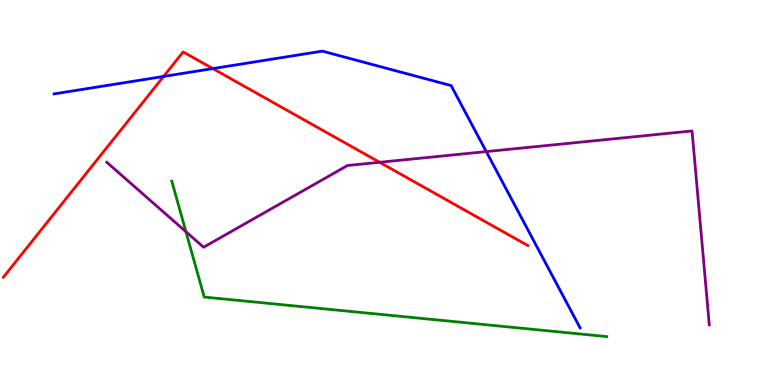[{'lines': ['blue', 'red'], 'intersections': [{'x': 2.11, 'y': 8.01}, {'x': 2.75, 'y': 8.22}]}, {'lines': ['green', 'red'], 'intersections': []}, {'lines': ['purple', 'red'], 'intersections': [{'x': 4.9, 'y': 5.78}]}, {'lines': ['blue', 'green'], 'intersections': []}, {'lines': ['blue', 'purple'], 'intersections': [{'x': 6.27, 'y': 6.06}]}, {'lines': ['green', 'purple'], 'intersections': [{'x': 2.4, 'y': 3.98}]}]